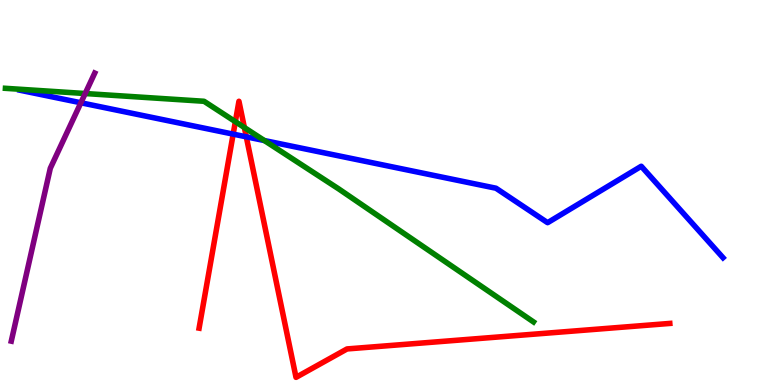[{'lines': ['blue', 'red'], 'intersections': [{'x': 3.01, 'y': 6.52}, {'x': 3.18, 'y': 6.45}]}, {'lines': ['green', 'red'], 'intersections': [{'x': 3.04, 'y': 6.84}, {'x': 3.15, 'y': 6.69}]}, {'lines': ['purple', 'red'], 'intersections': []}, {'lines': ['blue', 'green'], 'intersections': [{'x': 3.41, 'y': 6.35}]}, {'lines': ['blue', 'purple'], 'intersections': [{'x': 1.04, 'y': 7.33}]}, {'lines': ['green', 'purple'], 'intersections': [{'x': 1.1, 'y': 7.57}]}]